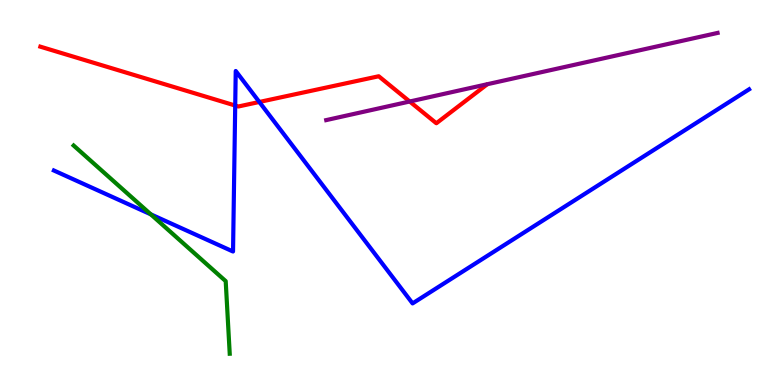[{'lines': ['blue', 'red'], 'intersections': [{'x': 3.04, 'y': 7.26}, {'x': 3.35, 'y': 7.35}]}, {'lines': ['green', 'red'], 'intersections': []}, {'lines': ['purple', 'red'], 'intersections': [{'x': 5.29, 'y': 7.36}]}, {'lines': ['blue', 'green'], 'intersections': [{'x': 1.95, 'y': 4.43}]}, {'lines': ['blue', 'purple'], 'intersections': []}, {'lines': ['green', 'purple'], 'intersections': []}]